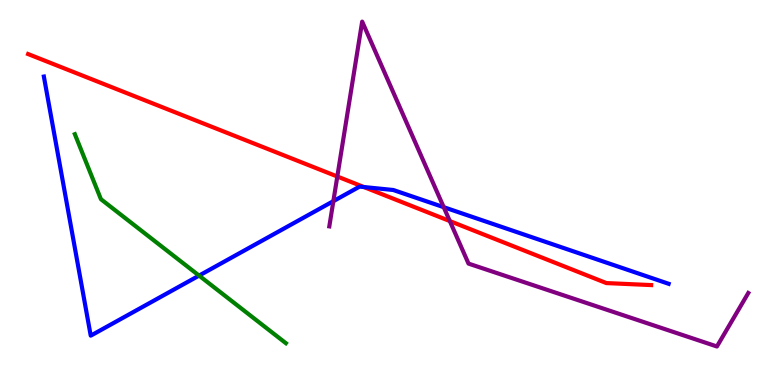[{'lines': ['blue', 'red'], 'intersections': [{'x': 4.7, 'y': 5.14}]}, {'lines': ['green', 'red'], 'intersections': []}, {'lines': ['purple', 'red'], 'intersections': [{'x': 4.35, 'y': 5.42}, {'x': 5.8, 'y': 4.26}]}, {'lines': ['blue', 'green'], 'intersections': [{'x': 2.57, 'y': 2.84}]}, {'lines': ['blue', 'purple'], 'intersections': [{'x': 4.3, 'y': 4.78}, {'x': 5.73, 'y': 4.62}]}, {'lines': ['green', 'purple'], 'intersections': []}]